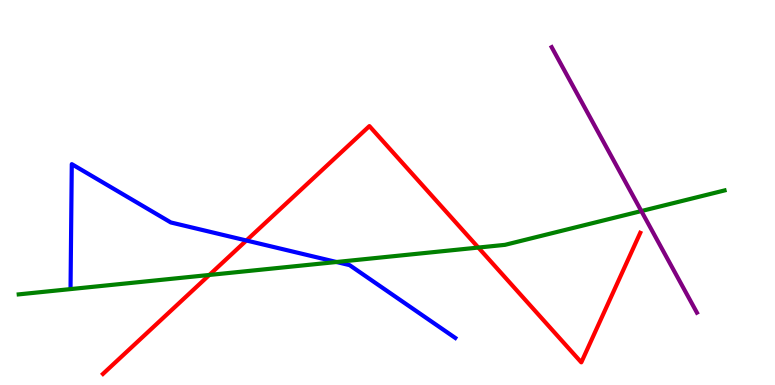[{'lines': ['blue', 'red'], 'intersections': [{'x': 3.18, 'y': 3.75}]}, {'lines': ['green', 'red'], 'intersections': [{'x': 2.7, 'y': 2.86}, {'x': 6.17, 'y': 3.57}]}, {'lines': ['purple', 'red'], 'intersections': []}, {'lines': ['blue', 'green'], 'intersections': [{'x': 4.34, 'y': 3.19}]}, {'lines': ['blue', 'purple'], 'intersections': []}, {'lines': ['green', 'purple'], 'intersections': [{'x': 8.28, 'y': 4.52}]}]